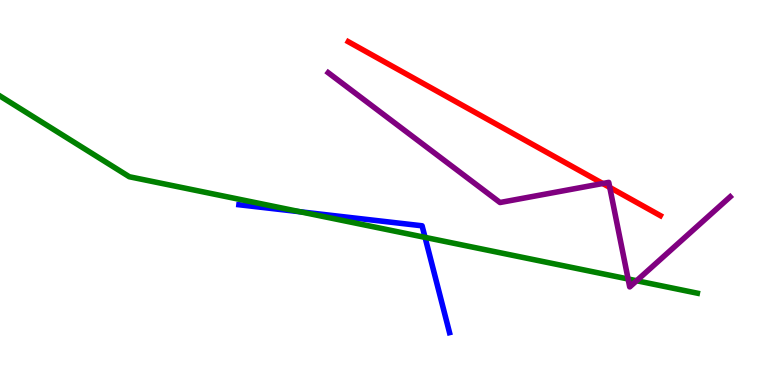[{'lines': ['blue', 'red'], 'intersections': []}, {'lines': ['green', 'red'], 'intersections': []}, {'lines': ['purple', 'red'], 'intersections': [{'x': 7.78, 'y': 5.23}, {'x': 7.87, 'y': 5.13}]}, {'lines': ['blue', 'green'], 'intersections': [{'x': 3.87, 'y': 4.5}, {'x': 5.48, 'y': 3.83}]}, {'lines': ['blue', 'purple'], 'intersections': []}, {'lines': ['green', 'purple'], 'intersections': [{'x': 8.1, 'y': 2.75}, {'x': 8.21, 'y': 2.71}]}]